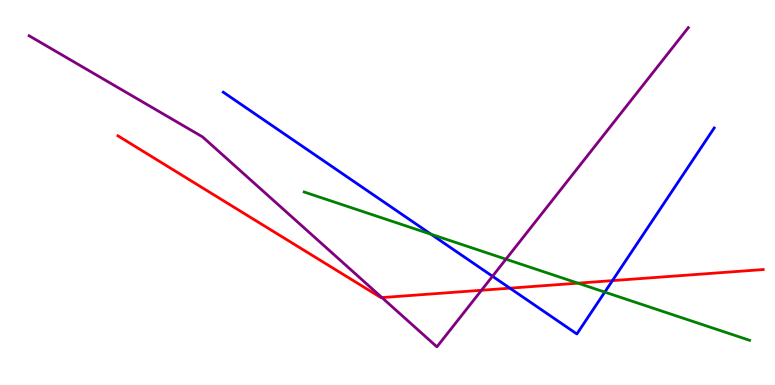[{'lines': ['blue', 'red'], 'intersections': [{'x': 6.58, 'y': 2.52}, {'x': 7.9, 'y': 2.71}]}, {'lines': ['green', 'red'], 'intersections': [{'x': 7.46, 'y': 2.65}]}, {'lines': ['purple', 'red'], 'intersections': [{'x': 4.93, 'y': 2.27}, {'x': 6.21, 'y': 2.46}]}, {'lines': ['blue', 'green'], 'intersections': [{'x': 5.56, 'y': 3.92}, {'x': 7.8, 'y': 2.41}]}, {'lines': ['blue', 'purple'], 'intersections': [{'x': 6.35, 'y': 2.82}]}, {'lines': ['green', 'purple'], 'intersections': [{'x': 6.53, 'y': 3.27}]}]